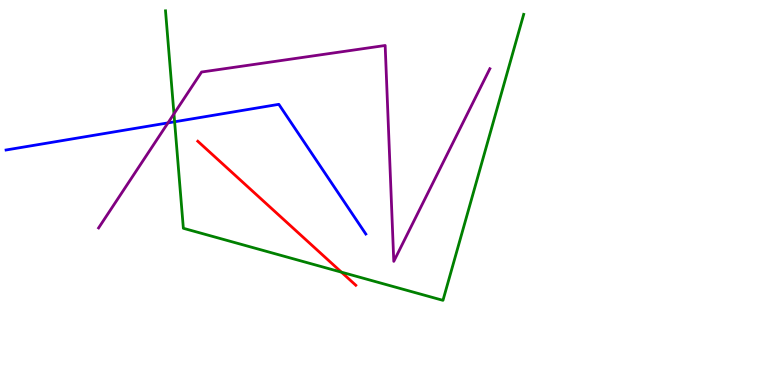[{'lines': ['blue', 'red'], 'intersections': []}, {'lines': ['green', 'red'], 'intersections': [{'x': 4.41, 'y': 2.93}]}, {'lines': ['purple', 'red'], 'intersections': []}, {'lines': ['blue', 'green'], 'intersections': [{'x': 2.25, 'y': 6.84}]}, {'lines': ['blue', 'purple'], 'intersections': [{'x': 2.17, 'y': 6.81}]}, {'lines': ['green', 'purple'], 'intersections': [{'x': 2.24, 'y': 7.04}]}]